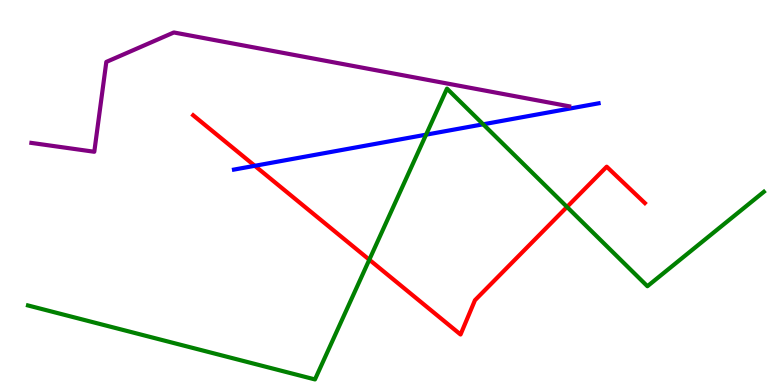[{'lines': ['blue', 'red'], 'intersections': [{'x': 3.29, 'y': 5.69}]}, {'lines': ['green', 'red'], 'intersections': [{'x': 4.77, 'y': 3.25}, {'x': 7.32, 'y': 4.62}]}, {'lines': ['purple', 'red'], 'intersections': []}, {'lines': ['blue', 'green'], 'intersections': [{'x': 5.5, 'y': 6.5}, {'x': 6.23, 'y': 6.77}]}, {'lines': ['blue', 'purple'], 'intersections': []}, {'lines': ['green', 'purple'], 'intersections': []}]